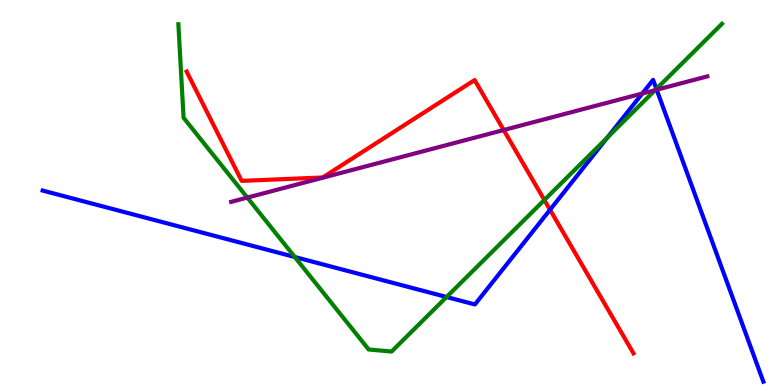[{'lines': ['blue', 'red'], 'intersections': [{'x': 7.1, 'y': 4.55}]}, {'lines': ['green', 'red'], 'intersections': [{'x': 7.02, 'y': 4.8}]}, {'lines': ['purple', 'red'], 'intersections': [{'x': 6.5, 'y': 6.62}]}, {'lines': ['blue', 'green'], 'intersections': [{'x': 3.8, 'y': 3.32}, {'x': 5.76, 'y': 2.29}, {'x': 7.84, 'y': 6.43}, {'x': 8.47, 'y': 7.69}]}, {'lines': ['blue', 'purple'], 'intersections': [{'x': 8.29, 'y': 7.57}, {'x': 8.47, 'y': 7.67}]}, {'lines': ['green', 'purple'], 'intersections': [{'x': 3.19, 'y': 4.87}, {'x': 8.45, 'y': 7.66}]}]